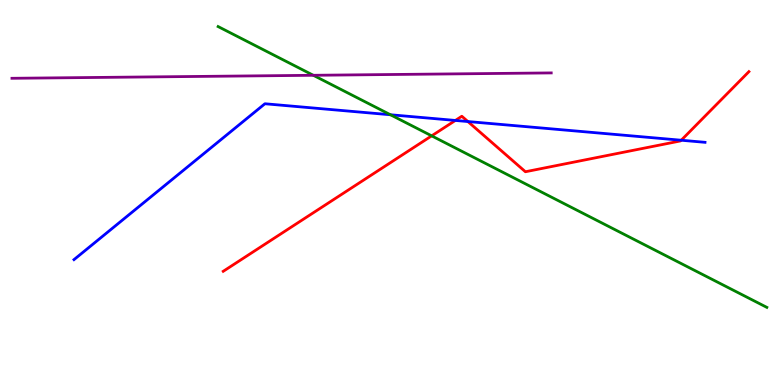[{'lines': ['blue', 'red'], 'intersections': [{'x': 5.88, 'y': 6.87}, {'x': 6.04, 'y': 6.84}, {'x': 8.79, 'y': 6.36}]}, {'lines': ['green', 'red'], 'intersections': [{'x': 5.57, 'y': 6.47}]}, {'lines': ['purple', 'red'], 'intersections': []}, {'lines': ['blue', 'green'], 'intersections': [{'x': 5.04, 'y': 7.02}]}, {'lines': ['blue', 'purple'], 'intersections': []}, {'lines': ['green', 'purple'], 'intersections': [{'x': 4.04, 'y': 8.04}]}]